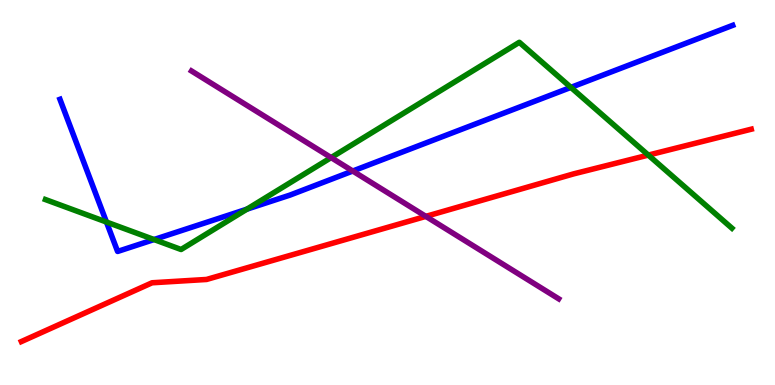[{'lines': ['blue', 'red'], 'intersections': []}, {'lines': ['green', 'red'], 'intersections': [{'x': 8.37, 'y': 5.97}]}, {'lines': ['purple', 'red'], 'intersections': [{'x': 5.49, 'y': 4.38}]}, {'lines': ['blue', 'green'], 'intersections': [{'x': 1.37, 'y': 4.23}, {'x': 1.99, 'y': 3.78}, {'x': 3.19, 'y': 4.57}, {'x': 7.37, 'y': 7.73}]}, {'lines': ['blue', 'purple'], 'intersections': [{'x': 4.55, 'y': 5.56}]}, {'lines': ['green', 'purple'], 'intersections': [{'x': 4.27, 'y': 5.91}]}]